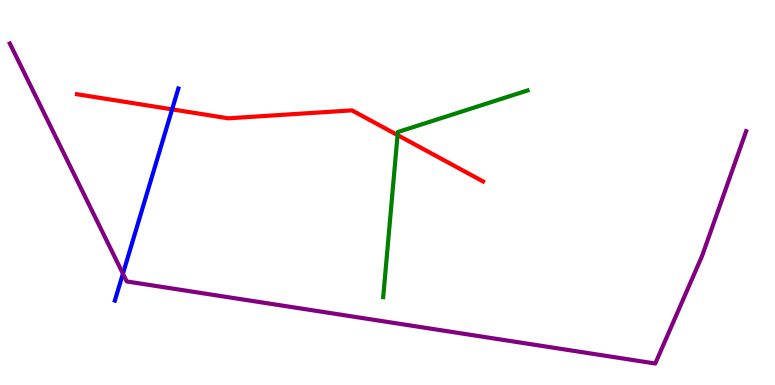[{'lines': ['blue', 'red'], 'intersections': [{'x': 2.22, 'y': 7.16}]}, {'lines': ['green', 'red'], 'intersections': [{'x': 5.13, 'y': 6.49}]}, {'lines': ['purple', 'red'], 'intersections': []}, {'lines': ['blue', 'green'], 'intersections': []}, {'lines': ['blue', 'purple'], 'intersections': [{'x': 1.59, 'y': 2.89}]}, {'lines': ['green', 'purple'], 'intersections': []}]